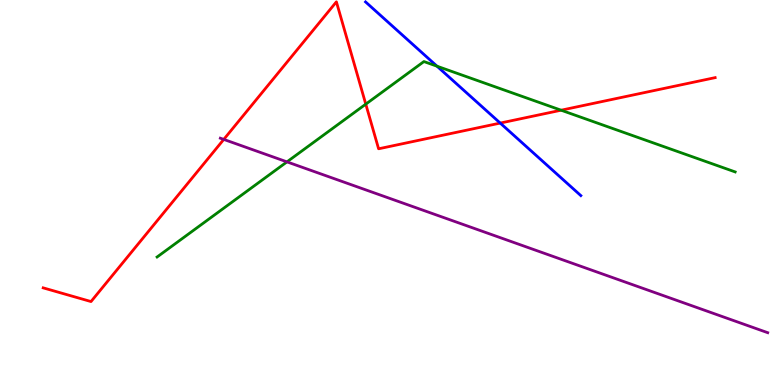[{'lines': ['blue', 'red'], 'intersections': [{'x': 6.45, 'y': 6.8}]}, {'lines': ['green', 'red'], 'intersections': [{'x': 4.72, 'y': 7.3}, {'x': 7.24, 'y': 7.14}]}, {'lines': ['purple', 'red'], 'intersections': [{'x': 2.89, 'y': 6.38}]}, {'lines': ['blue', 'green'], 'intersections': [{'x': 5.64, 'y': 8.28}]}, {'lines': ['blue', 'purple'], 'intersections': []}, {'lines': ['green', 'purple'], 'intersections': [{'x': 3.7, 'y': 5.8}]}]